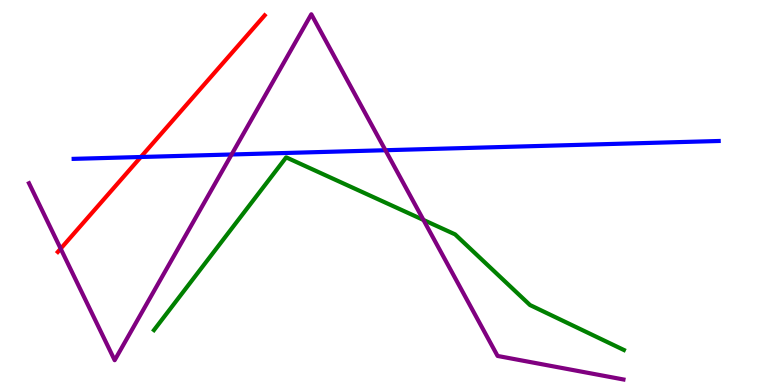[{'lines': ['blue', 'red'], 'intersections': [{'x': 1.82, 'y': 5.92}]}, {'lines': ['green', 'red'], 'intersections': []}, {'lines': ['purple', 'red'], 'intersections': [{'x': 0.783, 'y': 3.54}]}, {'lines': ['blue', 'green'], 'intersections': []}, {'lines': ['blue', 'purple'], 'intersections': [{'x': 2.99, 'y': 5.99}, {'x': 4.97, 'y': 6.1}]}, {'lines': ['green', 'purple'], 'intersections': [{'x': 5.46, 'y': 4.29}]}]